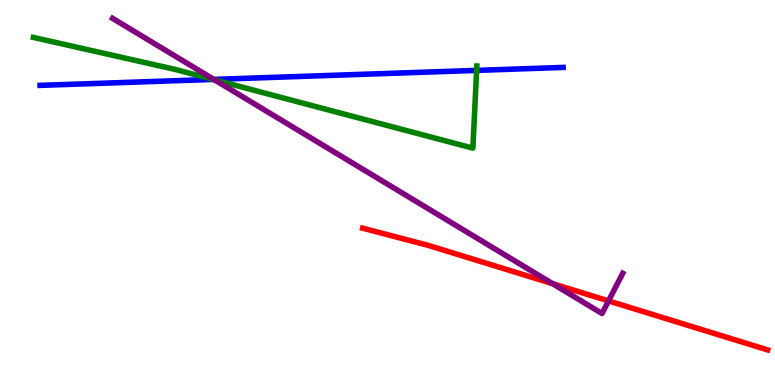[{'lines': ['blue', 'red'], 'intersections': []}, {'lines': ['green', 'red'], 'intersections': []}, {'lines': ['purple', 'red'], 'intersections': [{'x': 7.13, 'y': 2.63}, {'x': 7.85, 'y': 2.18}]}, {'lines': ['blue', 'green'], 'intersections': [{'x': 2.75, 'y': 7.94}, {'x': 6.15, 'y': 8.17}]}, {'lines': ['blue', 'purple'], 'intersections': [{'x': 2.76, 'y': 7.94}]}, {'lines': ['green', 'purple'], 'intersections': [{'x': 2.77, 'y': 7.93}]}]